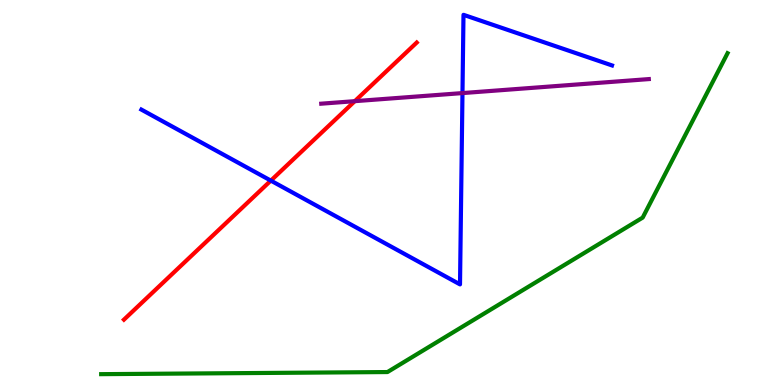[{'lines': ['blue', 'red'], 'intersections': [{'x': 3.49, 'y': 5.31}]}, {'lines': ['green', 'red'], 'intersections': []}, {'lines': ['purple', 'red'], 'intersections': [{'x': 4.58, 'y': 7.37}]}, {'lines': ['blue', 'green'], 'intersections': []}, {'lines': ['blue', 'purple'], 'intersections': [{'x': 5.97, 'y': 7.58}]}, {'lines': ['green', 'purple'], 'intersections': []}]